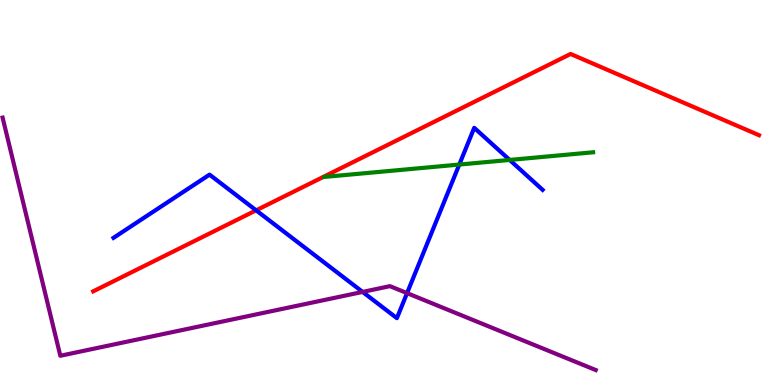[{'lines': ['blue', 'red'], 'intersections': [{'x': 3.3, 'y': 4.54}]}, {'lines': ['green', 'red'], 'intersections': []}, {'lines': ['purple', 'red'], 'intersections': []}, {'lines': ['blue', 'green'], 'intersections': [{'x': 5.93, 'y': 5.73}, {'x': 6.58, 'y': 5.85}]}, {'lines': ['blue', 'purple'], 'intersections': [{'x': 4.68, 'y': 2.42}, {'x': 5.25, 'y': 2.39}]}, {'lines': ['green', 'purple'], 'intersections': []}]